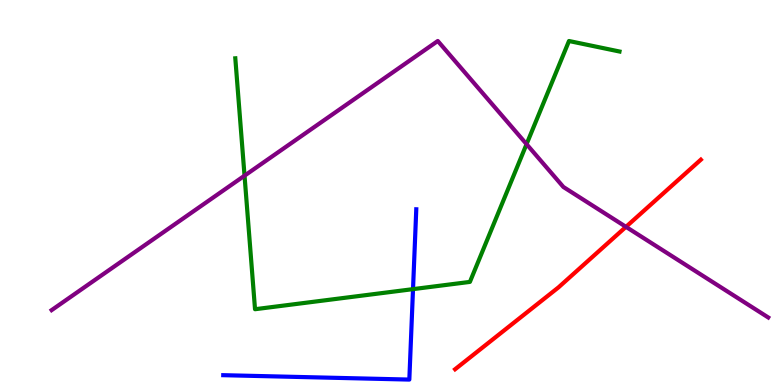[{'lines': ['blue', 'red'], 'intersections': []}, {'lines': ['green', 'red'], 'intersections': []}, {'lines': ['purple', 'red'], 'intersections': [{'x': 8.08, 'y': 4.11}]}, {'lines': ['blue', 'green'], 'intersections': [{'x': 5.33, 'y': 2.49}]}, {'lines': ['blue', 'purple'], 'intersections': []}, {'lines': ['green', 'purple'], 'intersections': [{'x': 3.16, 'y': 5.44}, {'x': 6.79, 'y': 6.26}]}]